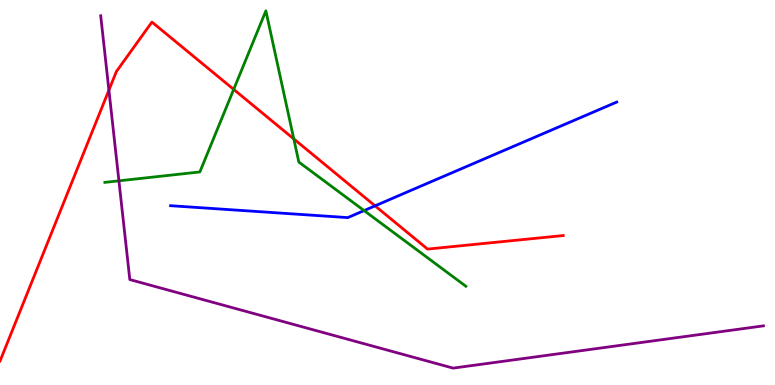[{'lines': ['blue', 'red'], 'intersections': [{'x': 4.84, 'y': 4.65}]}, {'lines': ['green', 'red'], 'intersections': [{'x': 3.02, 'y': 7.68}, {'x': 3.79, 'y': 6.39}]}, {'lines': ['purple', 'red'], 'intersections': [{'x': 1.41, 'y': 7.66}]}, {'lines': ['blue', 'green'], 'intersections': [{'x': 4.7, 'y': 4.53}]}, {'lines': ['blue', 'purple'], 'intersections': []}, {'lines': ['green', 'purple'], 'intersections': [{'x': 1.53, 'y': 5.3}]}]